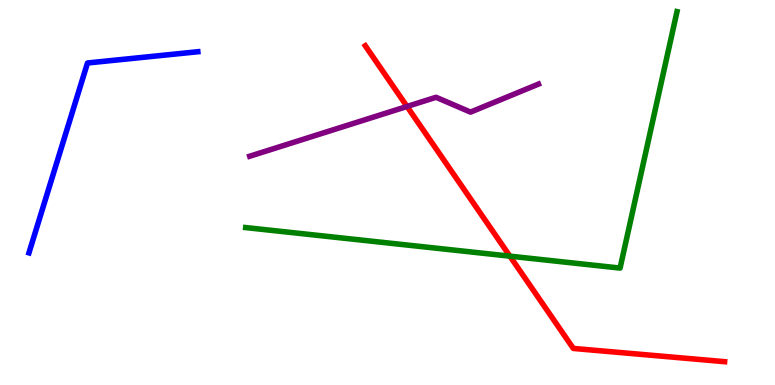[{'lines': ['blue', 'red'], 'intersections': []}, {'lines': ['green', 'red'], 'intersections': [{'x': 6.58, 'y': 3.35}]}, {'lines': ['purple', 'red'], 'intersections': [{'x': 5.25, 'y': 7.23}]}, {'lines': ['blue', 'green'], 'intersections': []}, {'lines': ['blue', 'purple'], 'intersections': []}, {'lines': ['green', 'purple'], 'intersections': []}]